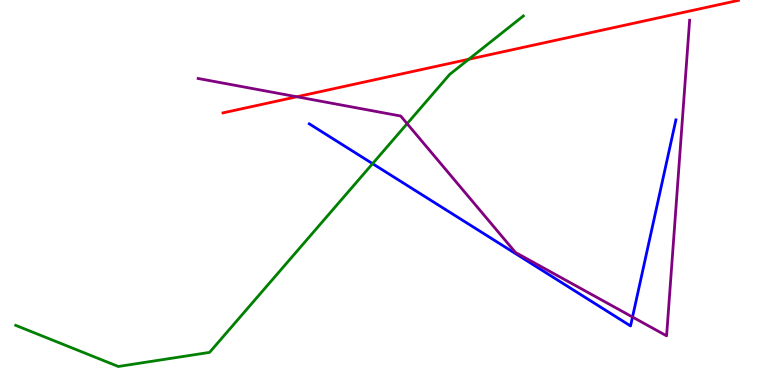[{'lines': ['blue', 'red'], 'intersections': []}, {'lines': ['green', 'red'], 'intersections': [{'x': 6.05, 'y': 8.46}]}, {'lines': ['purple', 'red'], 'intersections': [{'x': 3.83, 'y': 7.49}]}, {'lines': ['blue', 'green'], 'intersections': [{'x': 4.81, 'y': 5.75}]}, {'lines': ['blue', 'purple'], 'intersections': [{'x': 8.16, 'y': 1.77}]}, {'lines': ['green', 'purple'], 'intersections': [{'x': 5.25, 'y': 6.79}]}]